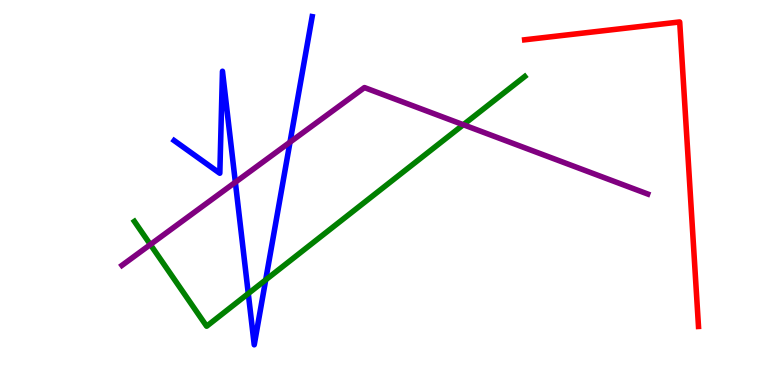[{'lines': ['blue', 'red'], 'intersections': []}, {'lines': ['green', 'red'], 'intersections': []}, {'lines': ['purple', 'red'], 'intersections': []}, {'lines': ['blue', 'green'], 'intersections': [{'x': 3.2, 'y': 2.38}, {'x': 3.43, 'y': 2.73}]}, {'lines': ['blue', 'purple'], 'intersections': [{'x': 3.04, 'y': 5.27}, {'x': 3.74, 'y': 6.31}]}, {'lines': ['green', 'purple'], 'intersections': [{'x': 1.94, 'y': 3.65}, {'x': 5.98, 'y': 6.76}]}]